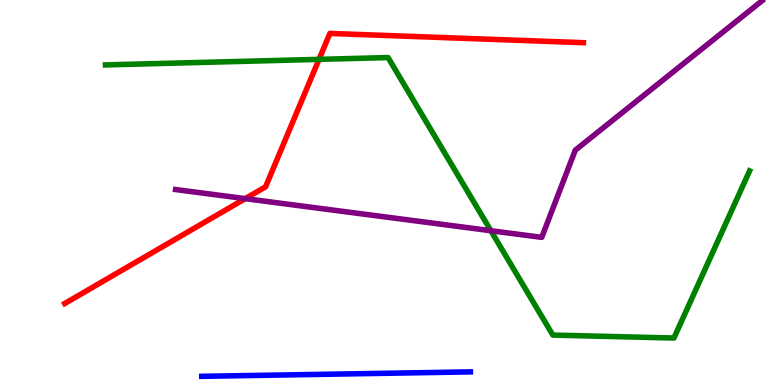[{'lines': ['blue', 'red'], 'intersections': []}, {'lines': ['green', 'red'], 'intersections': [{'x': 4.12, 'y': 8.46}]}, {'lines': ['purple', 'red'], 'intersections': [{'x': 3.16, 'y': 4.84}]}, {'lines': ['blue', 'green'], 'intersections': []}, {'lines': ['blue', 'purple'], 'intersections': []}, {'lines': ['green', 'purple'], 'intersections': [{'x': 6.33, 'y': 4.01}]}]